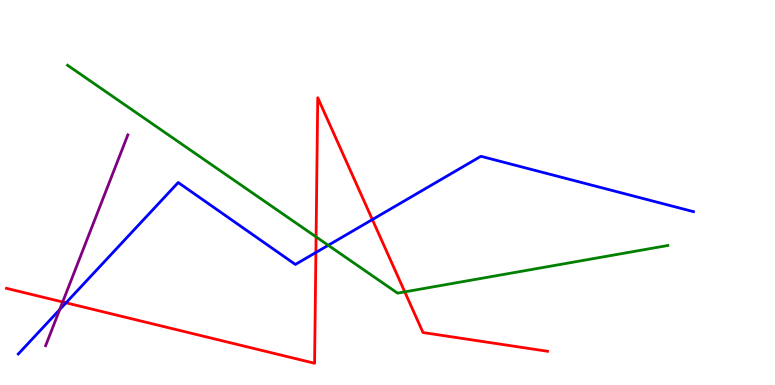[{'lines': ['blue', 'red'], 'intersections': [{'x': 0.852, 'y': 2.13}, {'x': 4.08, 'y': 3.44}, {'x': 4.8, 'y': 4.3}]}, {'lines': ['green', 'red'], 'intersections': [{'x': 4.08, 'y': 3.85}, {'x': 5.22, 'y': 2.42}]}, {'lines': ['purple', 'red'], 'intersections': [{'x': 0.809, 'y': 2.16}]}, {'lines': ['blue', 'green'], 'intersections': [{'x': 4.24, 'y': 3.63}]}, {'lines': ['blue', 'purple'], 'intersections': [{'x': 0.77, 'y': 1.96}]}, {'lines': ['green', 'purple'], 'intersections': []}]